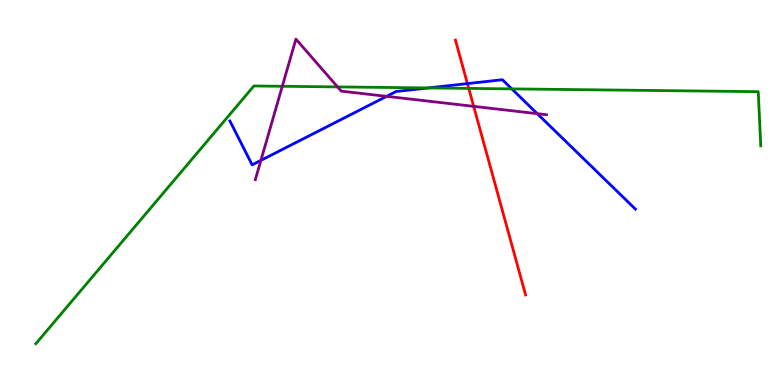[{'lines': ['blue', 'red'], 'intersections': [{'x': 6.03, 'y': 7.83}]}, {'lines': ['green', 'red'], 'intersections': [{'x': 6.05, 'y': 7.7}]}, {'lines': ['purple', 'red'], 'intersections': [{'x': 6.11, 'y': 7.24}]}, {'lines': ['blue', 'green'], 'intersections': [{'x': 5.53, 'y': 7.72}, {'x': 6.6, 'y': 7.69}]}, {'lines': ['blue', 'purple'], 'intersections': [{'x': 3.37, 'y': 5.83}, {'x': 4.99, 'y': 7.5}, {'x': 6.93, 'y': 7.05}]}, {'lines': ['green', 'purple'], 'intersections': [{'x': 3.64, 'y': 7.76}, {'x': 4.36, 'y': 7.74}]}]